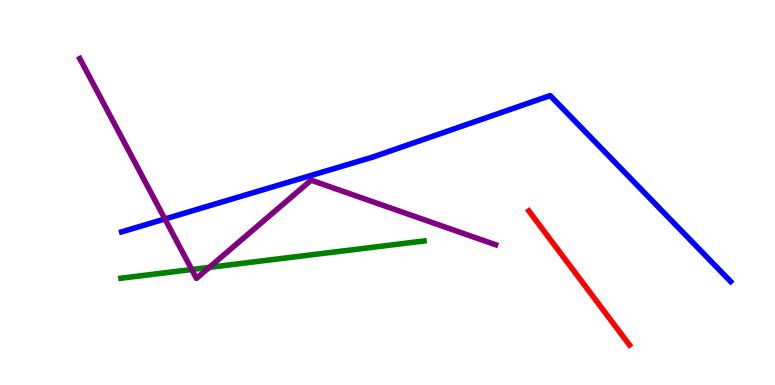[{'lines': ['blue', 'red'], 'intersections': []}, {'lines': ['green', 'red'], 'intersections': []}, {'lines': ['purple', 'red'], 'intersections': []}, {'lines': ['blue', 'green'], 'intersections': []}, {'lines': ['blue', 'purple'], 'intersections': [{'x': 2.13, 'y': 4.31}]}, {'lines': ['green', 'purple'], 'intersections': [{'x': 2.47, 'y': 3.0}, {'x': 2.7, 'y': 3.06}]}]